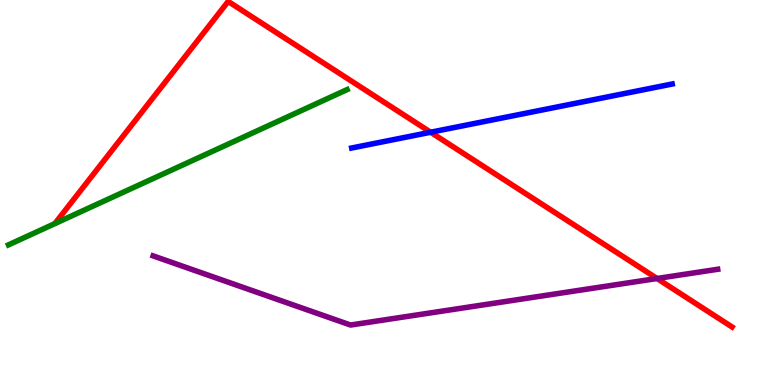[{'lines': ['blue', 'red'], 'intersections': [{'x': 5.56, 'y': 6.57}]}, {'lines': ['green', 'red'], 'intersections': []}, {'lines': ['purple', 'red'], 'intersections': [{'x': 8.48, 'y': 2.77}]}, {'lines': ['blue', 'green'], 'intersections': []}, {'lines': ['blue', 'purple'], 'intersections': []}, {'lines': ['green', 'purple'], 'intersections': []}]